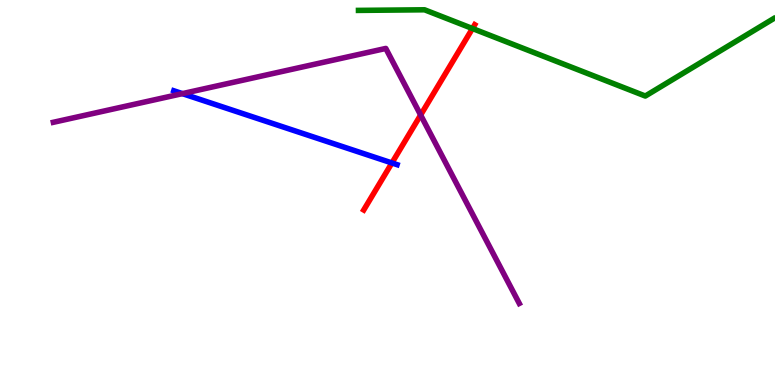[{'lines': ['blue', 'red'], 'intersections': [{'x': 5.06, 'y': 5.77}]}, {'lines': ['green', 'red'], 'intersections': [{'x': 6.1, 'y': 9.26}]}, {'lines': ['purple', 'red'], 'intersections': [{'x': 5.43, 'y': 7.01}]}, {'lines': ['blue', 'green'], 'intersections': []}, {'lines': ['blue', 'purple'], 'intersections': [{'x': 2.35, 'y': 7.57}]}, {'lines': ['green', 'purple'], 'intersections': []}]